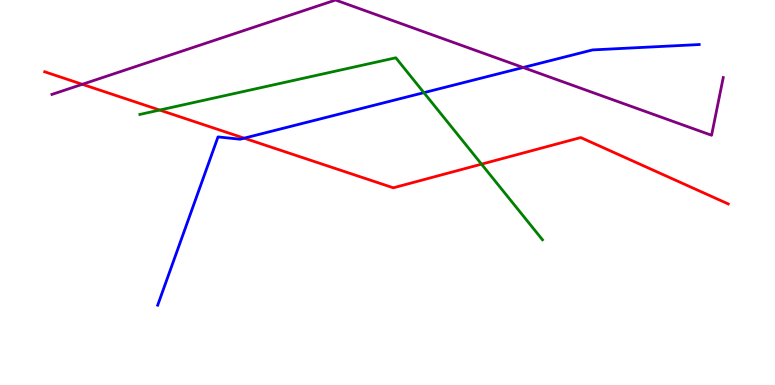[{'lines': ['blue', 'red'], 'intersections': [{'x': 3.15, 'y': 6.41}]}, {'lines': ['green', 'red'], 'intersections': [{'x': 2.06, 'y': 7.14}, {'x': 6.21, 'y': 5.74}]}, {'lines': ['purple', 'red'], 'intersections': [{'x': 1.06, 'y': 7.81}]}, {'lines': ['blue', 'green'], 'intersections': [{'x': 5.47, 'y': 7.59}]}, {'lines': ['blue', 'purple'], 'intersections': [{'x': 6.75, 'y': 8.25}]}, {'lines': ['green', 'purple'], 'intersections': []}]